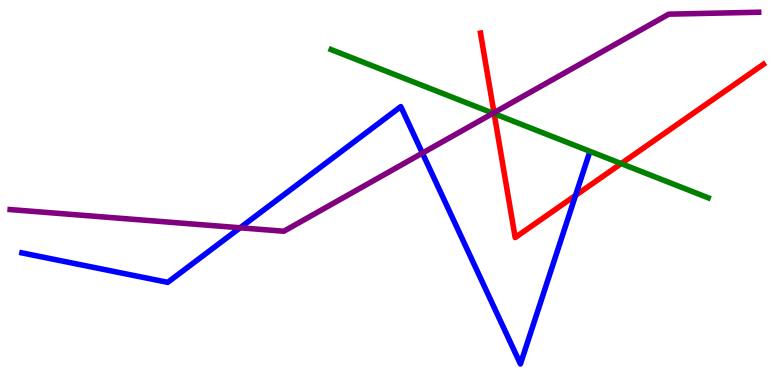[{'lines': ['blue', 'red'], 'intersections': [{'x': 7.43, 'y': 4.92}]}, {'lines': ['green', 'red'], 'intersections': [{'x': 6.38, 'y': 7.05}, {'x': 8.02, 'y': 5.75}]}, {'lines': ['purple', 'red'], 'intersections': [{'x': 6.37, 'y': 7.07}]}, {'lines': ['blue', 'green'], 'intersections': []}, {'lines': ['blue', 'purple'], 'intersections': [{'x': 3.1, 'y': 4.08}, {'x': 5.45, 'y': 6.02}]}, {'lines': ['green', 'purple'], 'intersections': [{'x': 6.36, 'y': 7.06}]}]